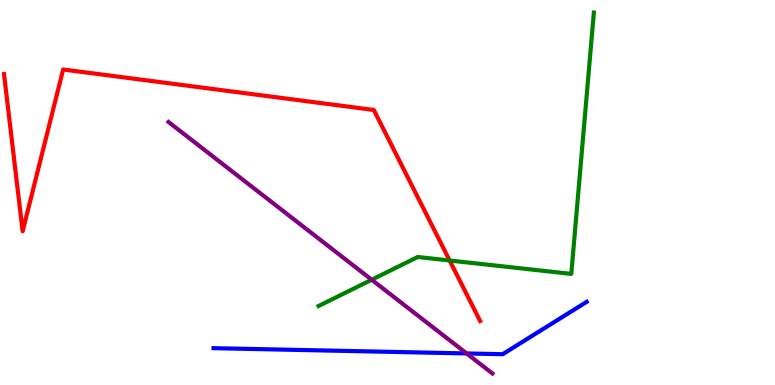[{'lines': ['blue', 'red'], 'intersections': []}, {'lines': ['green', 'red'], 'intersections': [{'x': 5.8, 'y': 3.23}]}, {'lines': ['purple', 'red'], 'intersections': []}, {'lines': ['blue', 'green'], 'intersections': []}, {'lines': ['blue', 'purple'], 'intersections': [{'x': 6.02, 'y': 0.82}]}, {'lines': ['green', 'purple'], 'intersections': [{'x': 4.8, 'y': 2.73}]}]